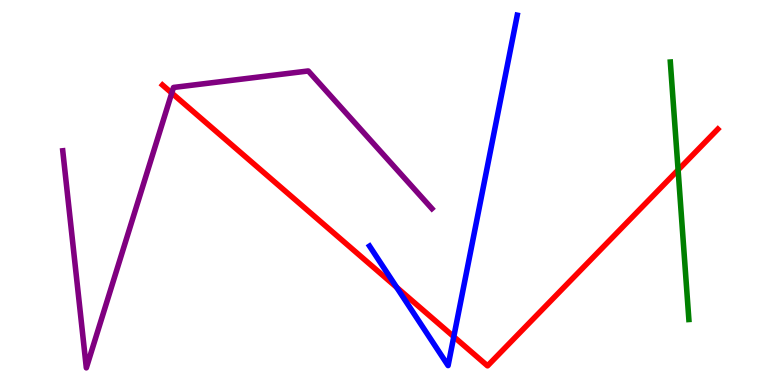[{'lines': ['blue', 'red'], 'intersections': [{'x': 5.12, 'y': 2.54}, {'x': 5.86, 'y': 1.25}]}, {'lines': ['green', 'red'], 'intersections': [{'x': 8.75, 'y': 5.59}]}, {'lines': ['purple', 'red'], 'intersections': [{'x': 2.22, 'y': 7.58}]}, {'lines': ['blue', 'green'], 'intersections': []}, {'lines': ['blue', 'purple'], 'intersections': []}, {'lines': ['green', 'purple'], 'intersections': []}]